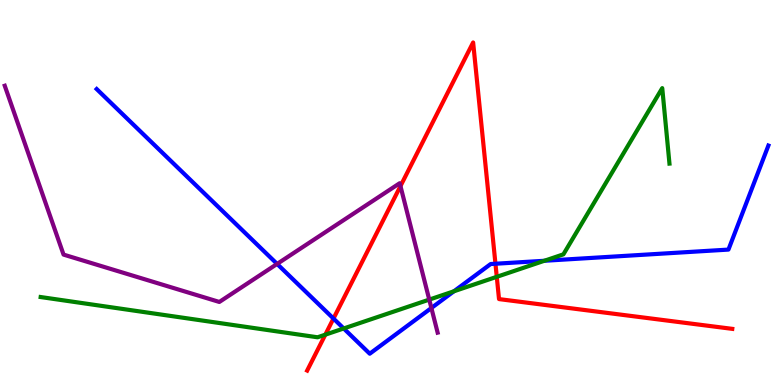[{'lines': ['blue', 'red'], 'intersections': [{'x': 4.3, 'y': 1.73}, {'x': 6.39, 'y': 3.15}]}, {'lines': ['green', 'red'], 'intersections': [{'x': 4.2, 'y': 1.31}, {'x': 6.41, 'y': 2.81}]}, {'lines': ['purple', 'red'], 'intersections': [{'x': 5.17, 'y': 5.17}]}, {'lines': ['blue', 'green'], 'intersections': [{'x': 4.43, 'y': 1.47}, {'x': 5.86, 'y': 2.43}, {'x': 7.02, 'y': 3.23}]}, {'lines': ['blue', 'purple'], 'intersections': [{'x': 3.58, 'y': 3.14}, {'x': 5.57, 'y': 2.0}]}, {'lines': ['green', 'purple'], 'intersections': [{'x': 5.54, 'y': 2.22}]}]